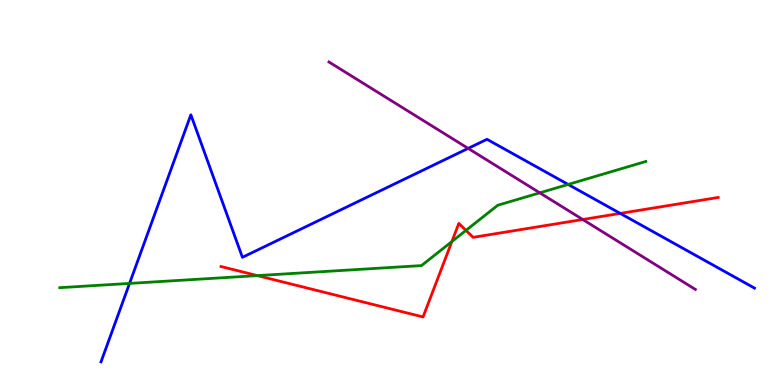[{'lines': ['blue', 'red'], 'intersections': [{'x': 8.0, 'y': 4.46}]}, {'lines': ['green', 'red'], 'intersections': [{'x': 3.32, 'y': 2.84}, {'x': 5.83, 'y': 3.73}, {'x': 6.01, 'y': 4.02}]}, {'lines': ['purple', 'red'], 'intersections': [{'x': 7.52, 'y': 4.3}]}, {'lines': ['blue', 'green'], 'intersections': [{'x': 1.67, 'y': 2.64}, {'x': 7.33, 'y': 5.21}]}, {'lines': ['blue', 'purple'], 'intersections': [{'x': 6.04, 'y': 6.15}]}, {'lines': ['green', 'purple'], 'intersections': [{'x': 6.96, 'y': 4.99}]}]